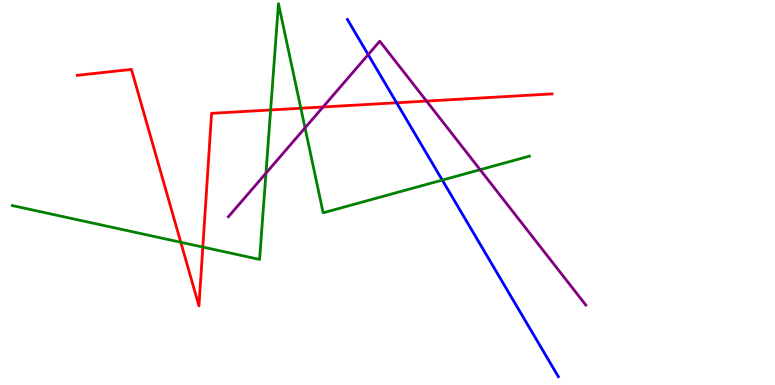[{'lines': ['blue', 'red'], 'intersections': [{'x': 5.12, 'y': 7.33}]}, {'lines': ['green', 'red'], 'intersections': [{'x': 2.33, 'y': 3.71}, {'x': 2.62, 'y': 3.58}, {'x': 3.49, 'y': 7.14}, {'x': 3.88, 'y': 7.19}]}, {'lines': ['purple', 'red'], 'intersections': [{'x': 4.17, 'y': 7.22}, {'x': 5.5, 'y': 7.37}]}, {'lines': ['blue', 'green'], 'intersections': [{'x': 5.71, 'y': 5.32}]}, {'lines': ['blue', 'purple'], 'intersections': [{'x': 4.75, 'y': 8.58}]}, {'lines': ['green', 'purple'], 'intersections': [{'x': 3.43, 'y': 5.5}, {'x': 3.94, 'y': 6.68}, {'x': 6.2, 'y': 5.59}]}]